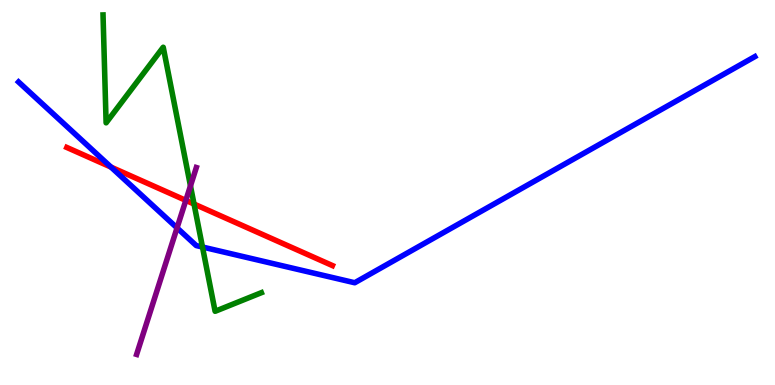[{'lines': ['blue', 'red'], 'intersections': [{'x': 1.43, 'y': 5.66}]}, {'lines': ['green', 'red'], 'intersections': [{'x': 2.5, 'y': 4.7}]}, {'lines': ['purple', 'red'], 'intersections': [{'x': 2.4, 'y': 4.8}]}, {'lines': ['blue', 'green'], 'intersections': [{'x': 2.61, 'y': 3.58}]}, {'lines': ['blue', 'purple'], 'intersections': [{'x': 2.28, 'y': 4.08}]}, {'lines': ['green', 'purple'], 'intersections': [{'x': 2.46, 'y': 5.17}]}]